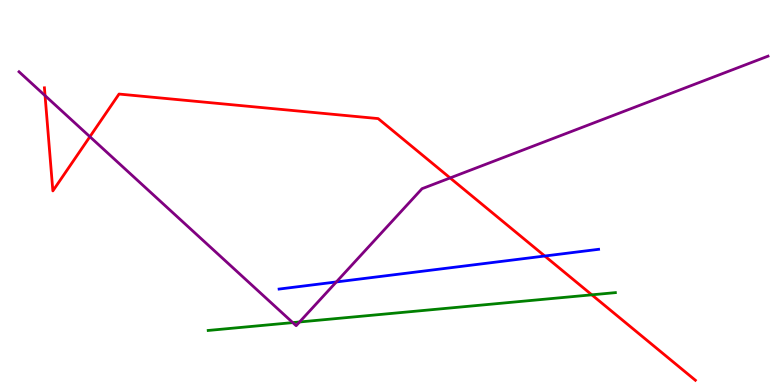[{'lines': ['blue', 'red'], 'intersections': [{'x': 7.03, 'y': 3.35}]}, {'lines': ['green', 'red'], 'intersections': [{'x': 7.64, 'y': 2.34}]}, {'lines': ['purple', 'red'], 'intersections': [{'x': 0.581, 'y': 7.52}, {'x': 1.16, 'y': 6.45}, {'x': 5.81, 'y': 5.38}]}, {'lines': ['blue', 'green'], 'intersections': []}, {'lines': ['blue', 'purple'], 'intersections': [{'x': 4.34, 'y': 2.68}]}, {'lines': ['green', 'purple'], 'intersections': [{'x': 3.78, 'y': 1.62}, {'x': 3.87, 'y': 1.64}]}]